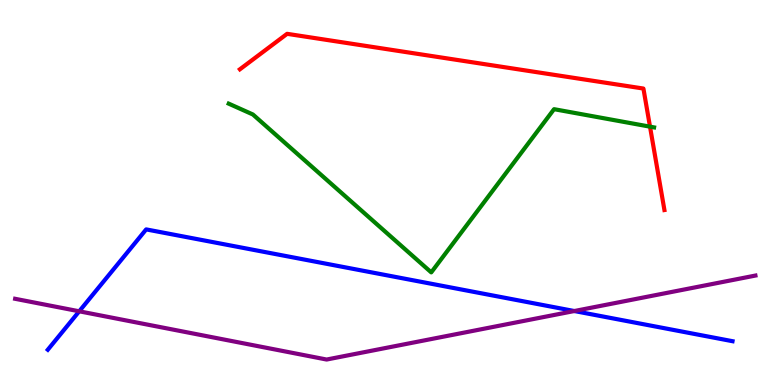[{'lines': ['blue', 'red'], 'intersections': []}, {'lines': ['green', 'red'], 'intersections': [{'x': 8.39, 'y': 6.71}]}, {'lines': ['purple', 'red'], 'intersections': []}, {'lines': ['blue', 'green'], 'intersections': []}, {'lines': ['blue', 'purple'], 'intersections': [{'x': 1.02, 'y': 1.91}, {'x': 7.41, 'y': 1.92}]}, {'lines': ['green', 'purple'], 'intersections': []}]